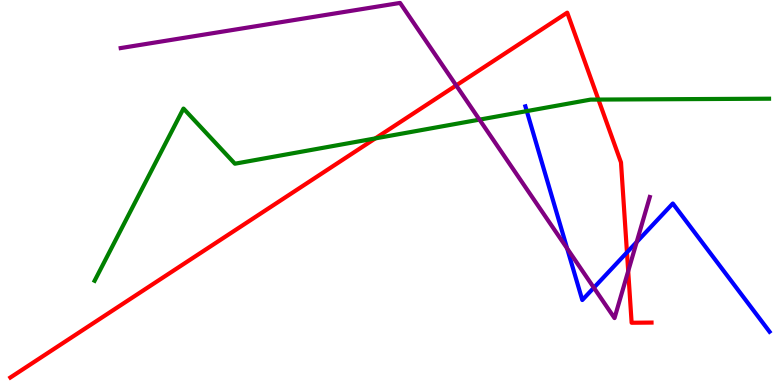[{'lines': ['blue', 'red'], 'intersections': [{'x': 8.09, 'y': 3.44}]}, {'lines': ['green', 'red'], 'intersections': [{'x': 4.84, 'y': 6.41}, {'x': 7.72, 'y': 7.41}]}, {'lines': ['purple', 'red'], 'intersections': [{'x': 5.89, 'y': 7.78}, {'x': 8.11, 'y': 2.96}]}, {'lines': ['blue', 'green'], 'intersections': [{'x': 6.8, 'y': 7.11}]}, {'lines': ['blue', 'purple'], 'intersections': [{'x': 7.32, 'y': 3.55}, {'x': 7.66, 'y': 2.53}, {'x': 8.22, 'y': 3.71}]}, {'lines': ['green', 'purple'], 'intersections': [{'x': 6.19, 'y': 6.89}]}]